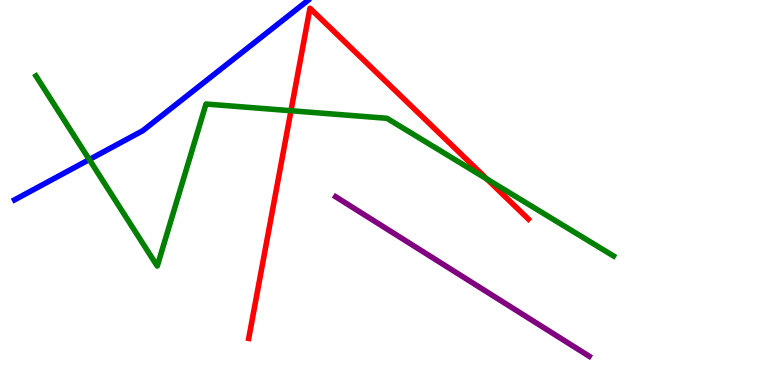[{'lines': ['blue', 'red'], 'intersections': []}, {'lines': ['green', 'red'], 'intersections': [{'x': 3.75, 'y': 7.12}, {'x': 6.28, 'y': 5.35}]}, {'lines': ['purple', 'red'], 'intersections': []}, {'lines': ['blue', 'green'], 'intersections': [{'x': 1.15, 'y': 5.86}]}, {'lines': ['blue', 'purple'], 'intersections': []}, {'lines': ['green', 'purple'], 'intersections': []}]